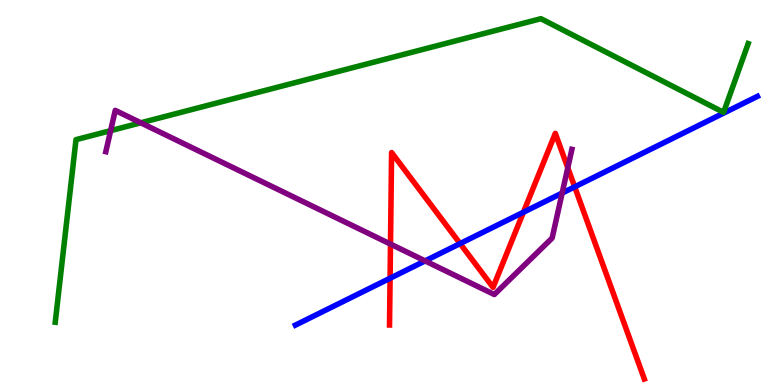[{'lines': ['blue', 'red'], 'intersections': [{'x': 5.03, 'y': 2.77}, {'x': 5.94, 'y': 3.67}, {'x': 6.75, 'y': 4.49}, {'x': 7.42, 'y': 5.15}]}, {'lines': ['green', 'red'], 'intersections': []}, {'lines': ['purple', 'red'], 'intersections': [{'x': 5.04, 'y': 3.66}, {'x': 7.33, 'y': 5.64}]}, {'lines': ['blue', 'green'], 'intersections': []}, {'lines': ['blue', 'purple'], 'intersections': [{'x': 5.49, 'y': 3.22}, {'x': 7.25, 'y': 4.99}]}, {'lines': ['green', 'purple'], 'intersections': [{'x': 1.43, 'y': 6.61}, {'x': 1.82, 'y': 6.81}]}]